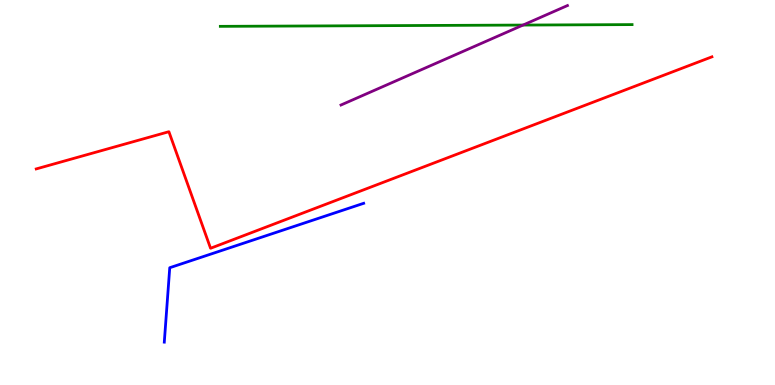[{'lines': ['blue', 'red'], 'intersections': []}, {'lines': ['green', 'red'], 'intersections': []}, {'lines': ['purple', 'red'], 'intersections': []}, {'lines': ['blue', 'green'], 'intersections': []}, {'lines': ['blue', 'purple'], 'intersections': []}, {'lines': ['green', 'purple'], 'intersections': [{'x': 6.75, 'y': 9.35}]}]